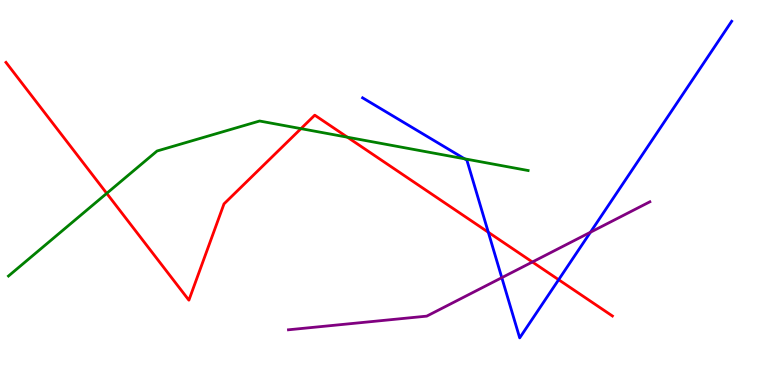[{'lines': ['blue', 'red'], 'intersections': [{'x': 6.3, 'y': 3.97}, {'x': 7.21, 'y': 2.73}]}, {'lines': ['green', 'red'], 'intersections': [{'x': 1.38, 'y': 4.98}, {'x': 3.88, 'y': 6.66}, {'x': 4.48, 'y': 6.44}]}, {'lines': ['purple', 'red'], 'intersections': [{'x': 6.87, 'y': 3.19}]}, {'lines': ['blue', 'green'], 'intersections': [{'x': 5.99, 'y': 5.88}]}, {'lines': ['blue', 'purple'], 'intersections': [{'x': 6.47, 'y': 2.79}, {'x': 7.62, 'y': 3.97}]}, {'lines': ['green', 'purple'], 'intersections': []}]